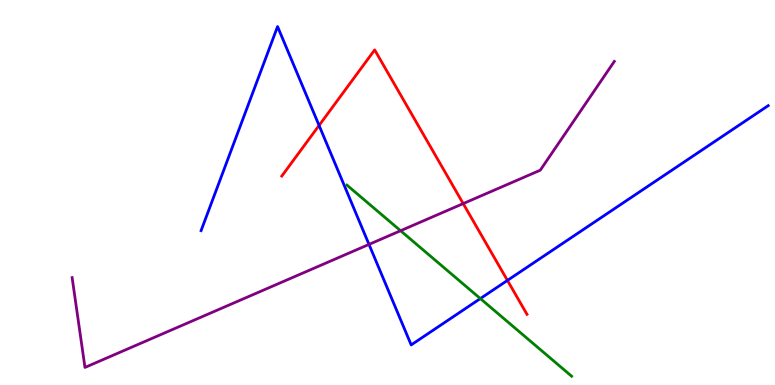[{'lines': ['blue', 'red'], 'intersections': [{'x': 4.12, 'y': 6.74}, {'x': 6.55, 'y': 2.72}]}, {'lines': ['green', 'red'], 'intersections': []}, {'lines': ['purple', 'red'], 'intersections': [{'x': 5.98, 'y': 4.71}]}, {'lines': ['blue', 'green'], 'intersections': [{'x': 6.2, 'y': 2.24}]}, {'lines': ['blue', 'purple'], 'intersections': [{'x': 4.76, 'y': 3.65}]}, {'lines': ['green', 'purple'], 'intersections': [{'x': 5.17, 'y': 4.01}]}]